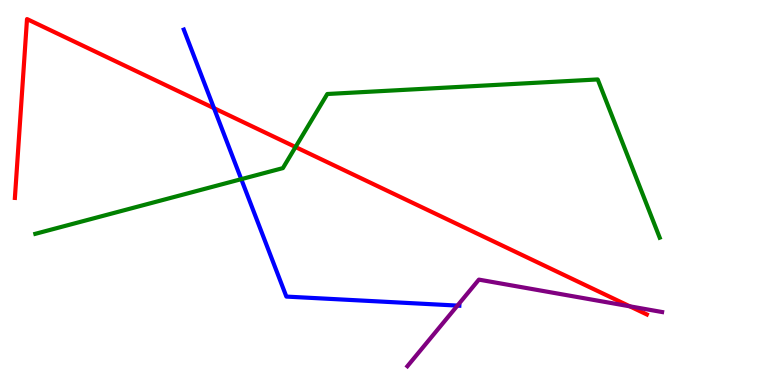[{'lines': ['blue', 'red'], 'intersections': [{'x': 2.76, 'y': 7.19}]}, {'lines': ['green', 'red'], 'intersections': [{'x': 3.81, 'y': 6.18}]}, {'lines': ['purple', 'red'], 'intersections': [{'x': 8.13, 'y': 2.04}]}, {'lines': ['blue', 'green'], 'intersections': [{'x': 3.11, 'y': 5.35}]}, {'lines': ['blue', 'purple'], 'intersections': [{'x': 5.9, 'y': 2.06}]}, {'lines': ['green', 'purple'], 'intersections': []}]